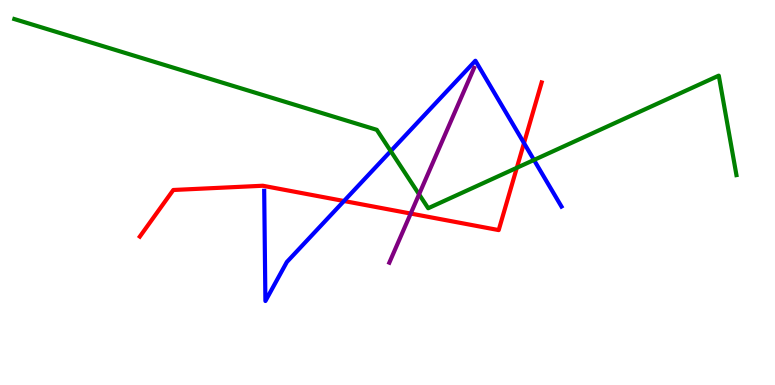[{'lines': ['blue', 'red'], 'intersections': [{'x': 4.44, 'y': 4.78}, {'x': 6.76, 'y': 6.28}]}, {'lines': ['green', 'red'], 'intersections': [{'x': 6.67, 'y': 5.64}]}, {'lines': ['purple', 'red'], 'intersections': [{'x': 5.3, 'y': 4.45}]}, {'lines': ['blue', 'green'], 'intersections': [{'x': 5.04, 'y': 6.08}, {'x': 6.89, 'y': 5.85}]}, {'lines': ['blue', 'purple'], 'intersections': []}, {'lines': ['green', 'purple'], 'intersections': [{'x': 5.41, 'y': 4.95}]}]